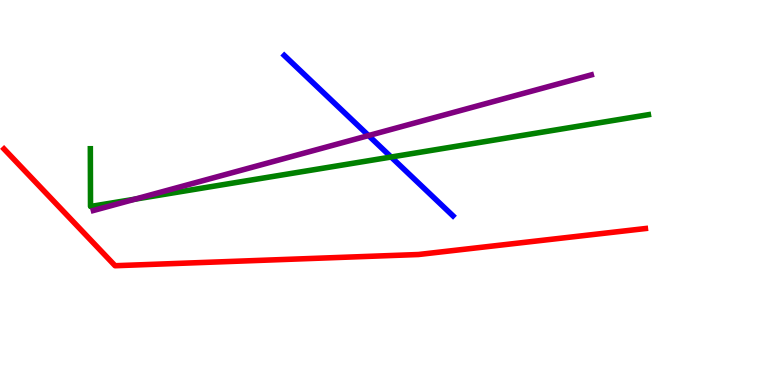[{'lines': ['blue', 'red'], 'intersections': []}, {'lines': ['green', 'red'], 'intersections': []}, {'lines': ['purple', 'red'], 'intersections': []}, {'lines': ['blue', 'green'], 'intersections': [{'x': 5.05, 'y': 5.92}]}, {'lines': ['blue', 'purple'], 'intersections': [{'x': 4.76, 'y': 6.48}]}, {'lines': ['green', 'purple'], 'intersections': [{'x': 1.74, 'y': 4.83}]}]